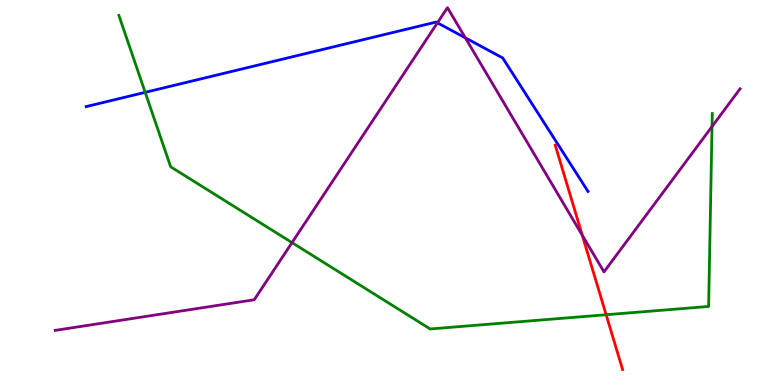[{'lines': ['blue', 'red'], 'intersections': []}, {'lines': ['green', 'red'], 'intersections': [{'x': 7.82, 'y': 1.82}]}, {'lines': ['purple', 'red'], 'intersections': [{'x': 7.51, 'y': 3.89}]}, {'lines': ['blue', 'green'], 'intersections': [{'x': 1.87, 'y': 7.6}]}, {'lines': ['blue', 'purple'], 'intersections': [{'x': 5.64, 'y': 9.41}, {'x': 6.0, 'y': 9.02}]}, {'lines': ['green', 'purple'], 'intersections': [{'x': 3.77, 'y': 3.7}, {'x': 9.19, 'y': 6.71}]}]